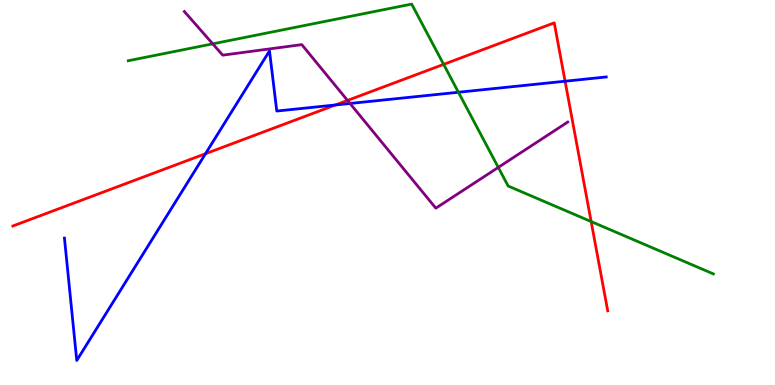[{'lines': ['blue', 'red'], 'intersections': [{'x': 2.65, 'y': 6.01}, {'x': 4.33, 'y': 7.27}, {'x': 7.29, 'y': 7.89}]}, {'lines': ['green', 'red'], 'intersections': [{'x': 5.72, 'y': 8.33}, {'x': 7.63, 'y': 4.25}]}, {'lines': ['purple', 'red'], 'intersections': [{'x': 4.48, 'y': 7.39}]}, {'lines': ['blue', 'green'], 'intersections': [{'x': 5.92, 'y': 7.6}]}, {'lines': ['blue', 'purple'], 'intersections': [{'x': 4.52, 'y': 7.31}]}, {'lines': ['green', 'purple'], 'intersections': [{'x': 2.75, 'y': 8.86}, {'x': 6.43, 'y': 5.65}]}]